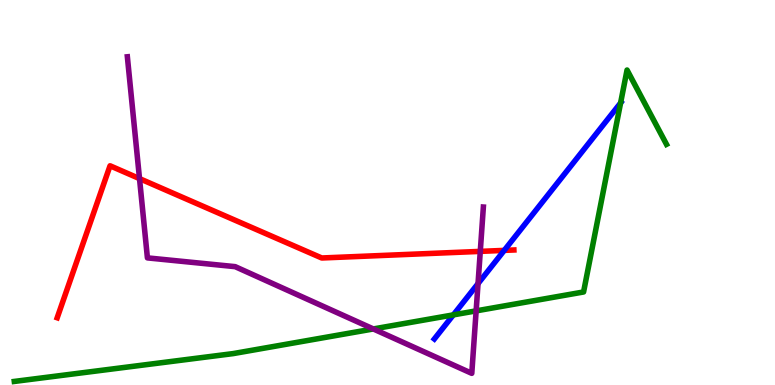[{'lines': ['blue', 'red'], 'intersections': [{'x': 6.51, 'y': 3.5}]}, {'lines': ['green', 'red'], 'intersections': []}, {'lines': ['purple', 'red'], 'intersections': [{'x': 1.8, 'y': 5.36}, {'x': 6.2, 'y': 3.47}]}, {'lines': ['blue', 'green'], 'intersections': [{'x': 5.85, 'y': 1.82}, {'x': 8.01, 'y': 7.33}]}, {'lines': ['blue', 'purple'], 'intersections': [{'x': 6.17, 'y': 2.63}]}, {'lines': ['green', 'purple'], 'intersections': [{'x': 4.82, 'y': 1.46}, {'x': 6.14, 'y': 1.93}]}]